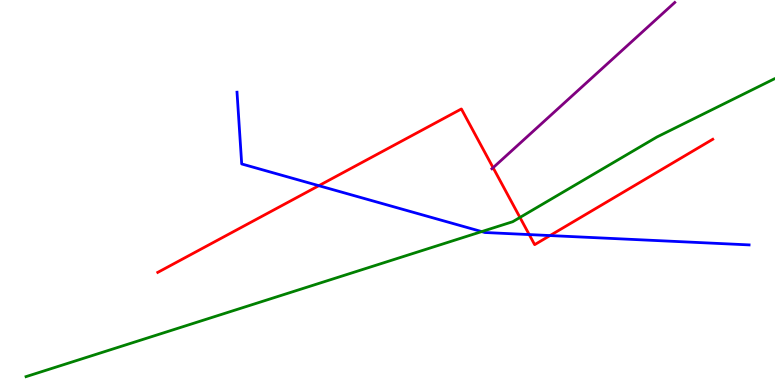[{'lines': ['blue', 'red'], 'intersections': [{'x': 4.11, 'y': 5.18}, {'x': 6.83, 'y': 3.91}, {'x': 7.1, 'y': 3.88}]}, {'lines': ['green', 'red'], 'intersections': [{'x': 6.71, 'y': 4.35}]}, {'lines': ['purple', 'red'], 'intersections': [{'x': 6.36, 'y': 5.64}]}, {'lines': ['blue', 'green'], 'intersections': [{'x': 6.22, 'y': 3.98}]}, {'lines': ['blue', 'purple'], 'intersections': []}, {'lines': ['green', 'purple'], 'intersections': []}]